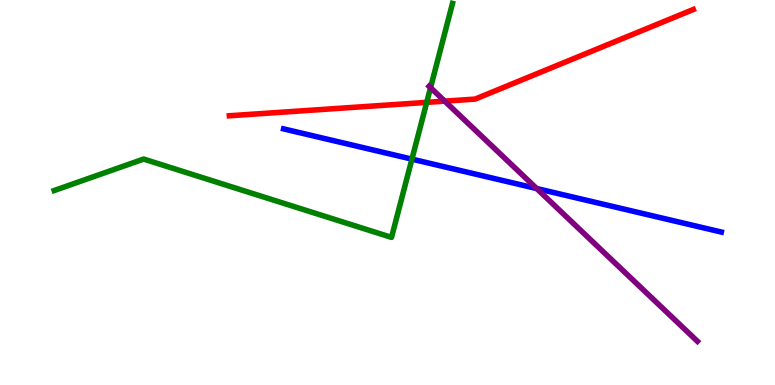[{'lines': ['blue', 'red'], 'intersections': []}, {'lines': ['green', 'red'], 'intersections': [{'x': 5.51, 'y': 7.34}]}, {'lines': ['purple', 'red'], 'intersections': [{'x': 5.74, 'y': 7.37}]}, {'lines': ['blue', 'green'], 'intersections': [{'x': 5.32, 'y': 5.87}]}, {'lines': ['blue', 'purple'], 'intersections': [{'x': 6.92, 'y': 5.1}]}, {'lines': ['green', 'purple'], 'intersections': [{'x': 5.56, 'y': 7.72}]}]